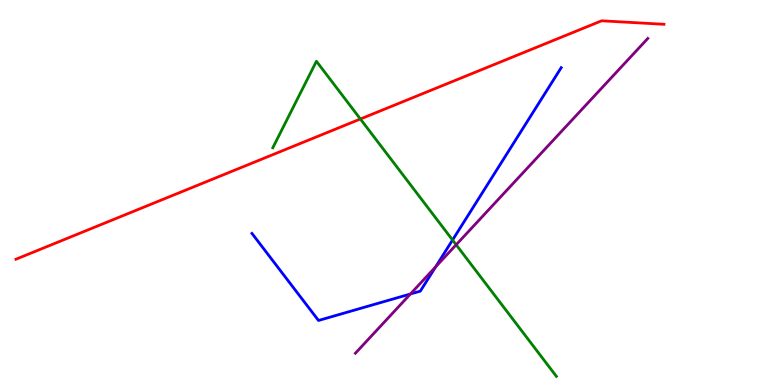[{'lines': ['blue', 'red'], 'intersections': []}, {'lines': ['green', 'red'], 'intersections': [{'x': 4.65, 'y': 6.91}]}, {'lines': ['purple', 'red'], 'intersections': []}, {'lines': ['blue', 'green'], 'intersections': [{'x': 5.84, 'y': 3.77}]}, {'lines': ['blue', 'purple'], 'intersections': [{'x': 5.3, 'y': 2.36}, {'x': 5.62, 'y': 3.07}]}, {'lines': ['green', 'purple'], 'intersections': [{'x': 5.89, 'y': 3.64}]}]